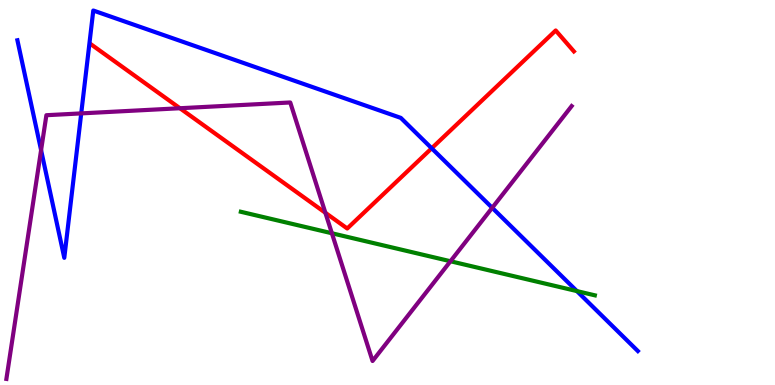[{'lines': ['blue', 'red'], 'intersections': [{'x': 5.57, 'y': 6.15}]}, {'lines': ['green', 'red'], 'intersections': []}, {'lines': ['purple', 'red'], 'intersections': [{'x': 2.32, 'y': 7.19}, {'x': 4.2, 'y': 4.47}]}, {'lines': ['blue', 'green'], 'intersections': [{'x': 7.44, 'y': 2.44}]}, {'lines': ['blue', 'purple'], 'intersections': [{'x': 0.53, 'y': 6.1}, {'x': 1.05, 'y': 7.05}, {'x': 6.35, 'y': 4.6}]}, {'lines': ['green', 'purple'], 'intersections': [{'x': 4.28, 'y': 3.94}, {'x': 5.81, 'y': 3.21}]}]